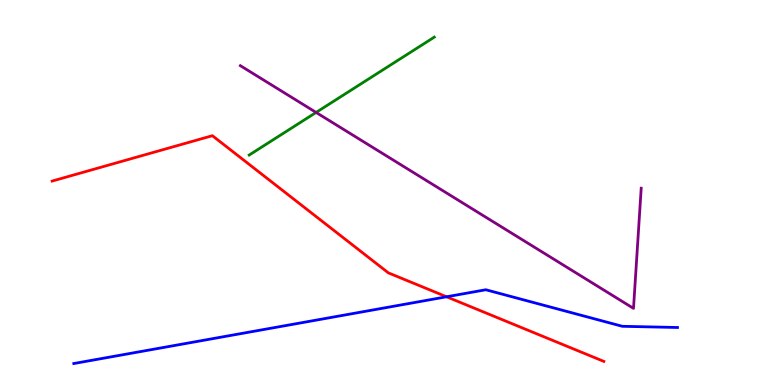[{'lines': ['blue', 'red'], 'intersections': [{'x': 5.76, 'y': 2.29}]}, {'lines': ['green', 'red'], 'intersections': []}, {'lines': ['purple', 'red'], 'intersections': []}, {'lines': ['blue', 'green'], 'intersections': []}, {'lines': ['blue', 'purple'], 'intersections': []}, {'lines': ['green', 'purple'], 'intersections': [{'x': 4.08, 'y': 7.08}]}]